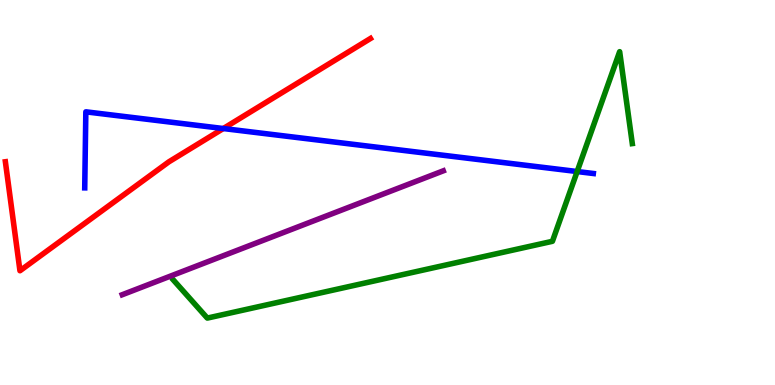[{'lines': ['blue', 'red'], 'intersections': [{'x': 2.88, 'y': 6.66}]}, {'lines': ['green', 'red'], 'intersections': []}, {'lines': ['purple', 'red'], 'intersections': []}, {'lines': ['blue', 'green'], 'intersections': [{'x': 7.45, 'y': 5.54}]}, {'lines': ['blue', 'purple'], 'intersections': []}, {'lines': ['green', 'purple'], 'intersections': []}]